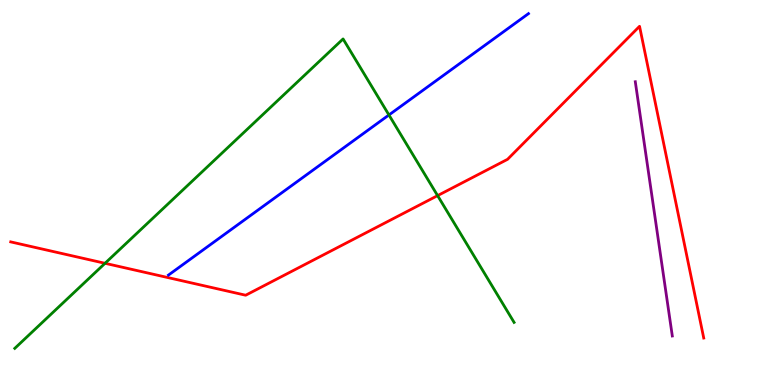[{'lines': ['blue', 'red'], 'intersections': []}, {'lines': ['green', 'red'], 'intersections': [{'x': 1.36, 'y': 3.16}, {'x': 5.65, 'y': 4.92}]}, {'lines': ['purple', 'red'], 'intersections': []}, {'lines': ['blue', 'green'], 'intersections': [{'x': 5.02, 'y': 7.01}]}, {'lines': ['blue', 'purple'], 'intersections': []}, {'lines': ['green', 'purple'], 'intersections': []}]